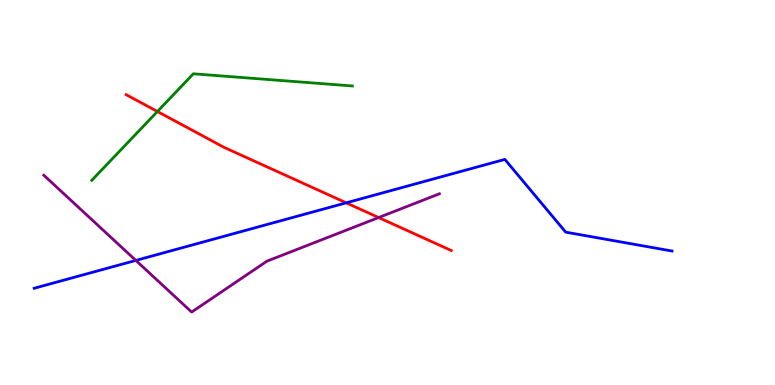[{'lines': ['blue', 'red'], 'intersections': [{'x': 4.47, 'y': 4.73}]}, {'lines': ['green', 'red'], 'intersections': [{'x': 2.03, 'y': 7.1}]}, {'lines': ['purple', 'red'], 'intersections': [{'x': 4.89, 'y': 4.35}]}, {'lines': ['blue', 'green'], 'intersections': []}, {'lines': ['blue', 'purple'], 'intersections': [{'x': 1.75, 'y': 3.24}]}, {'lines': ['green', 'purple'], 'intersections': []}]